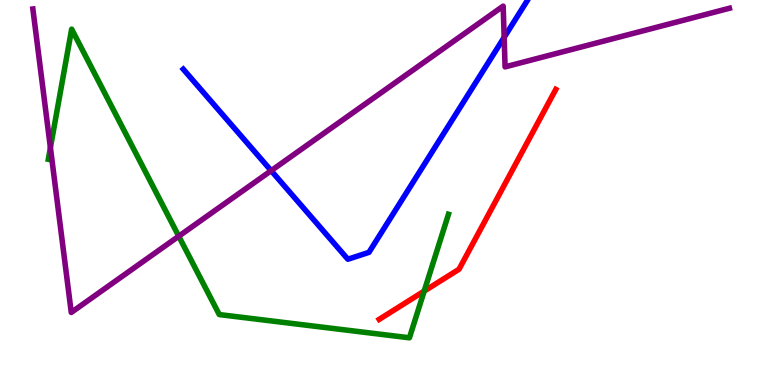[{'lines': ['blue', 'red'], 'intersections': []}, {'lines': ['green', 'red'], 'intersections': [{'x': 5.47, 'y': 2.44}]}, {'lines': ['purple', 'red'], 'intersections': []}, {'lines': ['blue', 'green'], 'intersections': []}, {'lines': ['blue', 'purple'], 'intersections': [{'x': 3.5, 'y': 5.57}, {'x': 6.51, 'y': 9.03}]}, {'lines': ['green', 'purple'], 'intersections': [{'x': 0.65, 'y': 6.16}, {'x': 2.31, 'y': 3.86}]}]